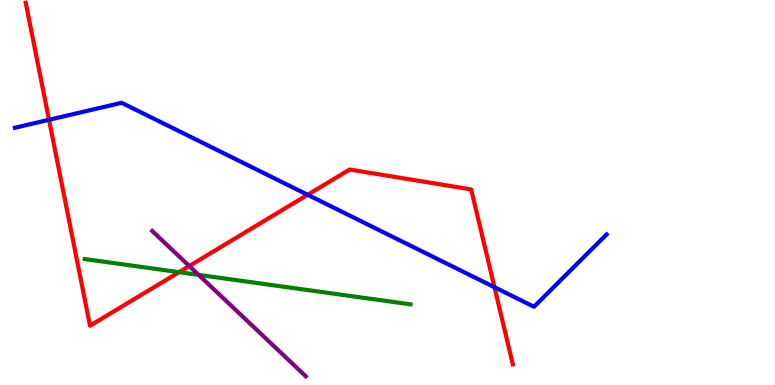[{'lines': ['blue', 'red'], 'intersections': [{'x': 0.632, 'y': 6.89}, {'x': 3.97, 'y': 4.94}, {'x': 6.38, 'y': 2.54}]}, {'lines': ['green', 'red'], 'intersections': [{'x': 2.31, 'y': 2.93}]}, {'lines': ['purple', 'red'], 'intersections': [{'x': 2.44, 'y': 3.09}]}, {'lines': ['blue', 'green'], 'intersections': []}, {'lines': ['blue', 'purple'], 'intersections': []}, {'lines': ['green', 'purple'], 'intersections': [{'x': 2.56, 'y': 2.86}]}]